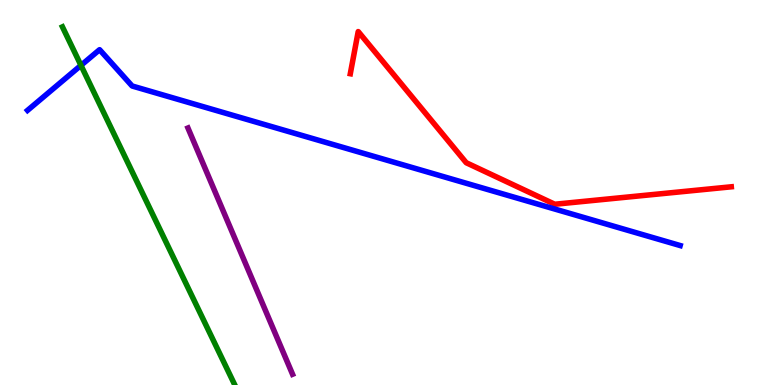[{'lines': ['blue', 'red'], 'intersections': []}, {'lines': ['green', 'red'], 'intersections': []}, {'lines': ['purple', 'red'], 'intersections': []}, {'lines': ['blue', 'green'], 'intersections': [{'x': 1.04, 'y': 8.3}]}, {'lines': ['blue', 'purple'], 'intersections': []}, {'lines': ['green', 'purple'], 'intersections': []}]